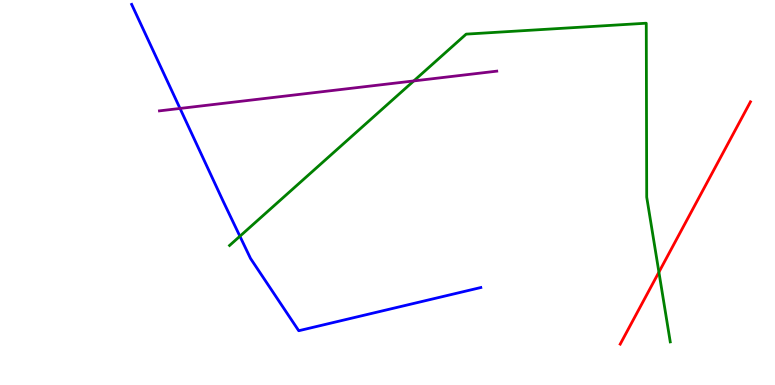[{'lines': ['blue', 'red'], 'intersections': []}, {'lines': ['green', 'red'], 'intersections': [{'x': 8.5, 'y': 2.93}]}, {'lines': ['purple', 'red'], 'intersections': []}, {'lines': ['blue', 'green'], 'intersections': [{'x': 3.1, 'y': 3.86}]}, {'lines': ['blue', 'purple'], 'intersections': [{'x': 2.32, 'y': 7.18}]}, {'lines': ['green', 'purple'], 'intersections': [{'x': 5.34, 'y': 7.9}]}]